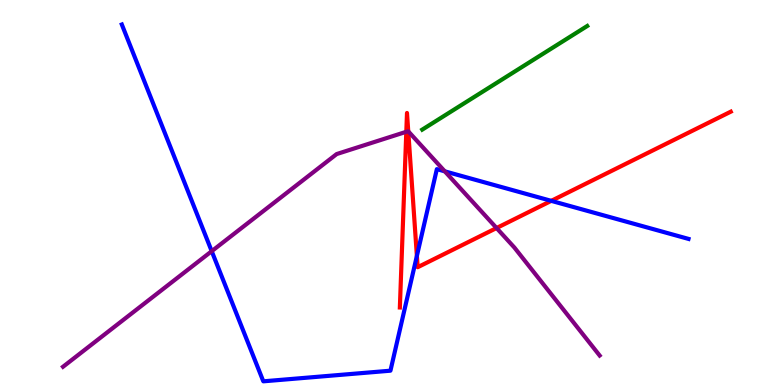[{'lines': ['blue', 'red'], 'intersections': [{'x': 5.38, 'y': 3.35}, {'x': 7.11, 'y': 4.78}]}, {'lines': ['green', 'red'], 'intersections': []}, {'lines': ['purple', 'red'], 'intersections': [{'x': 5.24, 'y': 6.58}, {'x': 5.27, 'y': 6.59}, {'x': 6.41, 'y': 4.08}]}, {'lines': ['blue', 'green'], 'intersections': []}, {'lines': ['blue', 'purple'], 'intersections': [{'x': 2.73, 'y': 3.48}, {'x': 5.74, 'y': 5.55}]}, {'lines': ['green', 'purple'], 'intersections': []}]